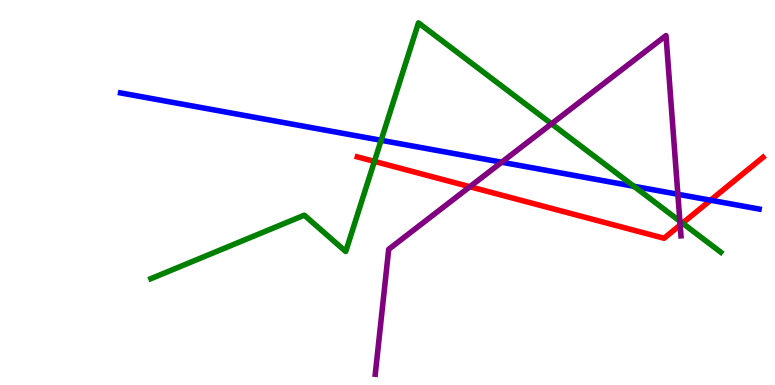[{'lines': ['blue', 'red'], 'intersections': [{'x': 9.17, 'y': 4.8}]}, {'lines': ['green', 'red'], 'intersections': [{'x': 4.83, 'y': 5.81}, {'x': 8.81, 'y': 4.2}]}, {'lines': ['purple', 'red'], 'intersections': [{'x': 6.06, 'y': 5.15}, {'x': 8.78, 'y': 4.15}]}, {'lines': ['blue', 'green'], 'intersections': [{'x': 4.92, 'y': 6.36}, {'x': 8.18, 'y': 5.16}]}, {'lines': ['blue', 'purple'], 'intersections': [{'x': 6.47, 'y': 5.79}, {'x': 8.75, 'y': 4.95}]}, {'lines': ['green', 'purple'], 'intersections': [{'x': 7.12, 'y': 6.78}, {'x': 8.77, 'y': 4.26}]}]